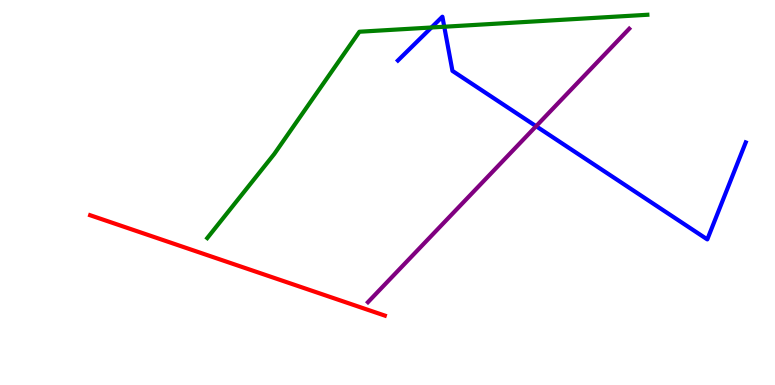[{'lines': ['blue', 'red'], 'intersections': []}, {'lines': ['green', 'red'], 'intersections': []}, {'lines': ['purple', 'red'], 'intersections': []}, {'lines': ['blue', 'green'], 'intersections': [{'x': 5.57, 'y': 9.29}, {'x': 5.73, 'y': 9.31}]}, {'lines': ['blue', 'purple'], 'intersections': [{'x': 6.92, 'y': 6.72}]}, {'lines': ['green', 'purple'], 'intersections': []}]